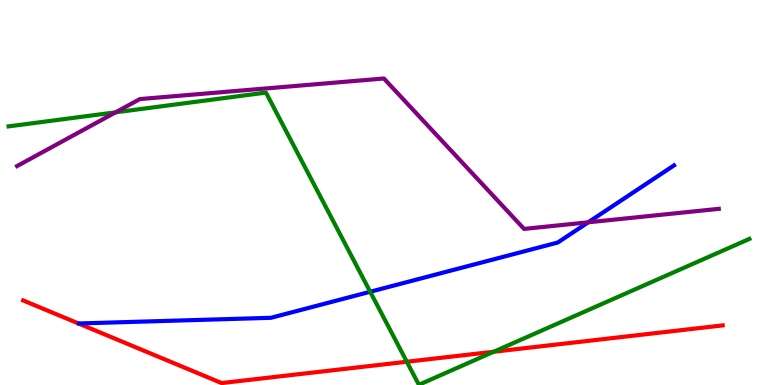[{'lines': ['blue', 'red'], 'intersections': []}, {'lines': ['green', 'red'], 'intersections': [{'x': 5.25, 'y': 0.604}, {'x': 6.37, 'y': 0.864}]}, {'lines': ['purple', 'red'], 'intersections': []}, {'lines': ['blue', 'green'], 'intersections': [{'x': 4.78, 'y': 2.42}]}, {'lines': ['blue', 'purple'], 'intersections': [{'x': 7.59, 'y': 4.23}]}, {'lines': ['green', 'purple'], 'intersections': [{'x': 1.49, 'y': 7.08}]}]